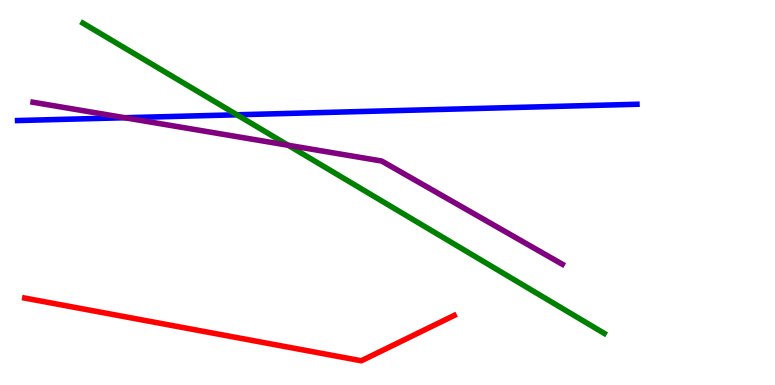[{'lines': ['blue', 'red'], 'intersections': []}, {'lines': ['green', 'red'], 'intersections': []}, {'lines': ['purple', 'red'], 'intersections': []}, {'lines': ['blue', 'green'], 'intersections': [{'x': 3.06, 'y': 7.02}]}, {'lines': ['blue', 'purple'], 'intersections': [{'x': 1.61, 'y': 6.94}]}, {'lines': ['green', 'purple'], 'intersections': [{'x': 3.72, 'y': 6.23}]}]